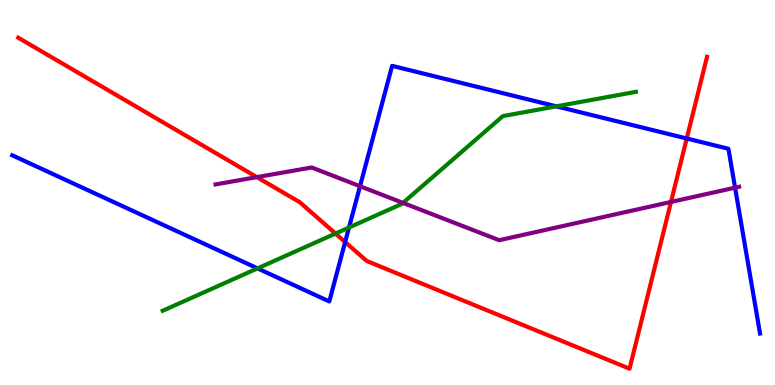[{'lines': ['blue', 'red'], 'intersections': [{'x': 4.45, 'y': 3.71}, {'x': 8.86, 'y': 6.4}]}, {'lines': ['green', 'red'], 'intersections': [{'x': 4.33, 'y': 3.93}]}, {'lines': ['purple', 'red'], 'intersections': [{'x': 3.31, 'y': 5.4}, {'x': 8.66, 'y': 4.75}]}, {'lines': ['blue', 'green'], 'intersections': [{'x': 3.32, 'y': 3.03}, {'x': 4.5, 'y': 4.09}, {'x': 7.18, 'y': 7.24}]}, {'lines': ['blue', 'purple'], 'intersections': [{'x': 4.65, 'y': 5.16}, {'x': 9.48, 'y': 5.13}]}, {'lines': ['green', 'purple'], 'intersections': [{'x': 5.2, 'y': 4.73}]}]